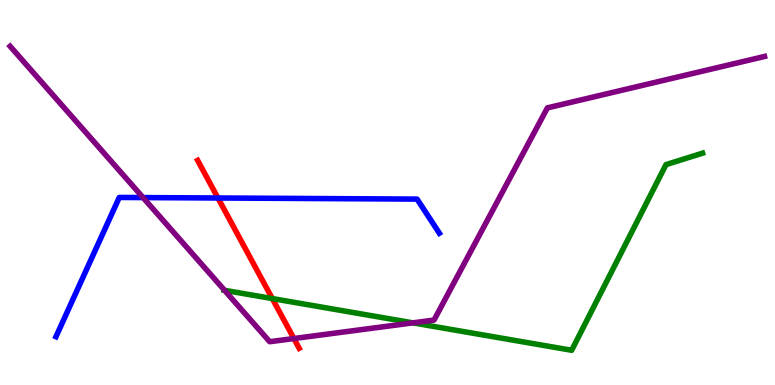[{'lines': ['blue', 'red'], 'intersections': [{'x': 2.81, 'y': 4.86}]}, {'lines': ['green', 'red'], 'intersections': [{'x': 3.51, 'y': 2.24}]}, {'lines': ['purple', 'red'], 'intersections': [{'x': 3.79, 'y': 1.21}]}, {'lines': ['blue', 'green'], 'intersections': []}, {'lines': ['blue', 'purple'], 'intersections': [{'x': 1.85, 'y': 4.87}]}, {'lines': ['green', 'purple'], 'intersections': [{'x': 2.9, 'y': 2.46}, {'x': 5.33, 'y': 1.61}]}]